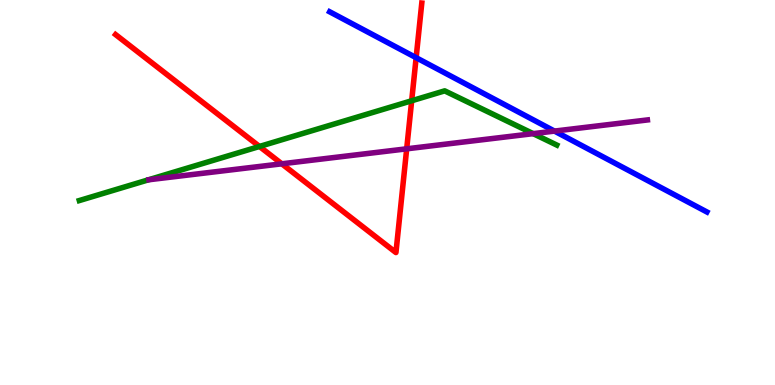[{'lines': ['blue', 'red'], 'intersections': [{'x': 5.37, 'y': 8.5}]}, {'lines': ['green', 'red'], 'intersections': [{'x': 3.35, 'y': 6.2}, {'x': 5.31, 'y': 7.38}]}, {'lines': ['purple', 'red'], 'intersections': [{'x': 3.64, 'y': 5.75}, {'x': 5.25, 'y': 6.13}]}, {'lines': ['blue', 'green'], 'intersections': []}, {'lines': ['blue', 'purple'], 'intersections': [{'x': 7.15, 'y': 6.59}]}, {'lines': ['green', 'purple'], 'intersections': [{'x': 6.88, 'y': 6.53}]}]